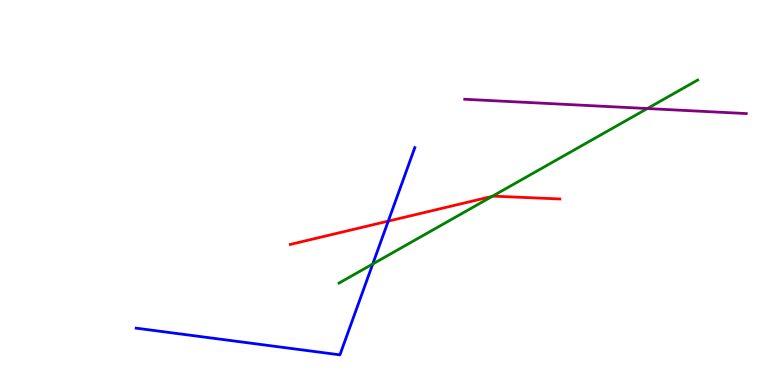[{'lines': ['blue', 'red'], 'intersections': [{'x': 5.01, 'y': 4.26}]}, {'lines': ['green', 'red'], 'intersections': [{'x': 6.35, 'y': 4.9}]}, {'lines': ['purple', 'red'], 'intersections': []}, {'lines': ['blue', 'green'], 'intersections': [{'x': 4.81, 'y': 3.14}]}, {'lines': ['blue', 'purple'], 'intersections': []}, {'lines': ['green', 'purple'], 'intersections': [{'x': 8.35, 'y': 7.18}]}]